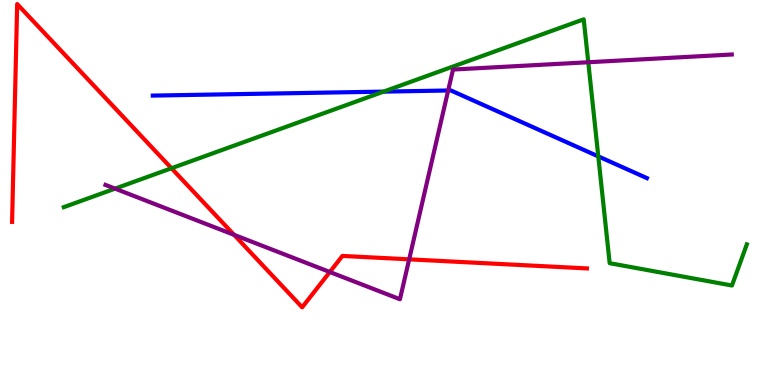[{'lines': ['blue', 'red'], 'intersections': []}, {'lines': ['green', 'red'], 'intersections': [{'x': 2.21, 'y': 5.63}]}, {'lines': ['purple', 'red'], 'intersections': [{'x': 3.02, 'y': 3.9}, {'x': 4.26, 'y': 2.93}, {'x': 5.28, 'y': 3.26}]}, {'lines': ['blue', 'green'], 'intersections': [{'x': 4.95, 'y': 7.62}, {'x': 7.72, 'y': 5.94}]}, {'lines': ['blue', 'purple'], 'intersections': [{'x': 5.78, 'y': 7.65}]}, {'lines': ['green', 'purple'], 'intersections': [{'x': 1.48, 'y': 5.1}, {'x': 7.59, 'y': 8.38}]}]